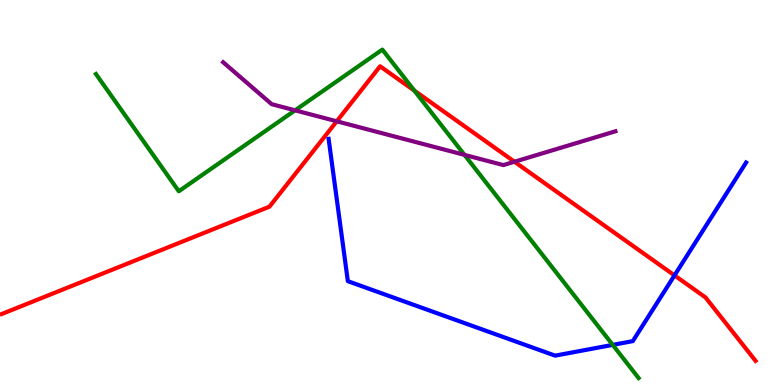[{'lines': ['blue', 'red'], 'intersections': [{'x': 8.7, 'y': 2.85}]}, {'lines': ['green', 'red'], 'intersections': [{'x': 5.35, 'y': 7.65}]}, {'lines': ['purple', 'red'], 'intersections': [{'x': 4.35, 'y': 6.85}, {'x': 6.64, 'y': 5.8}]}, {'lines': ['blue', 'green'], 'intersections': [{'x': 7.91, 'y': 1.04}]}, {'lines': ['blue', 'purple'], 'intersections': []}, {'lines': ['green', 'purple'], 'intersections': [{'x': 3.81, 'y': 7.13}, {'x': 5.99, 'y': 5.98}]}]